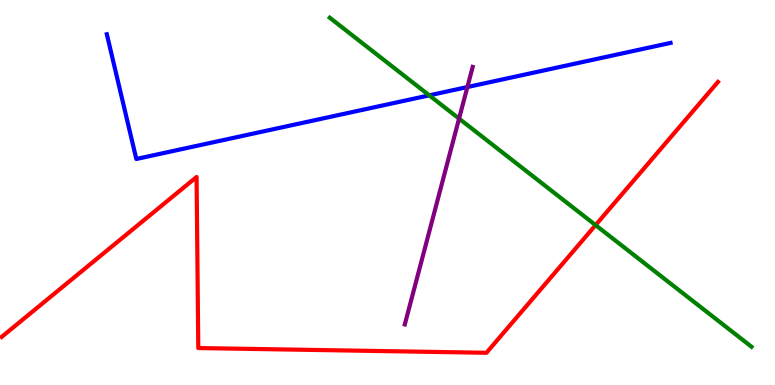[{'lines': ['blue', 'red'], 'intersections': []}, {'lines': ['green', 'red'], 'intersections': [{'x': 7.68, 'y': 4.15}]}, {'lines': ['purple', 'red'], 'intersections': []}, {'lines': ['blue', 'green'], 'intersections': [{'x': 5.54, 'y': 7.52}]}, {'lines': ['blue', 'purple'], 'intersections': [{'x': 6.03, 'y': 7.74}]}, {'lines': ['green', 'purple'], 'intersections': [{'x': 5.92, 'y': 6.92}]}]